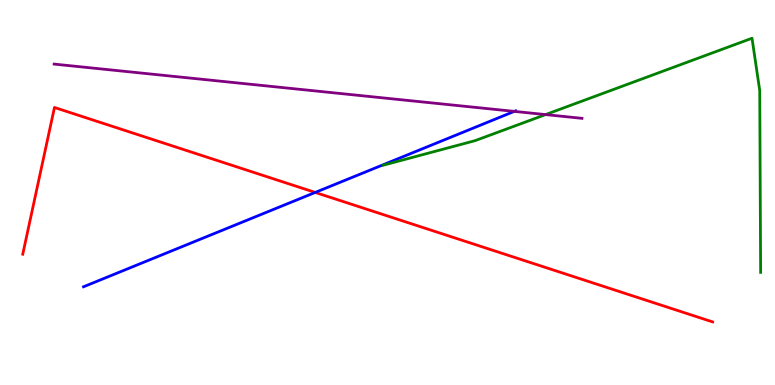[{'lines': ['blue', 'red'], 'intersections': [{'x': 4.07, 'y': 5.0}]}, {'lines': ['green', 'red'], 'intersections': []}, {'lines': ['purple', 'red'], 'intersections': []}, {'lines': ['blue', 'green'], 'intersections': []}, {'lines': ['blue', 'purple'], 'intersections': [{'x': 6.64, 'y': 7.11}]}, {'lines': ['green', 'purple'], 'intersections': [{'x': 7.04, 'y': 7.02}]}]